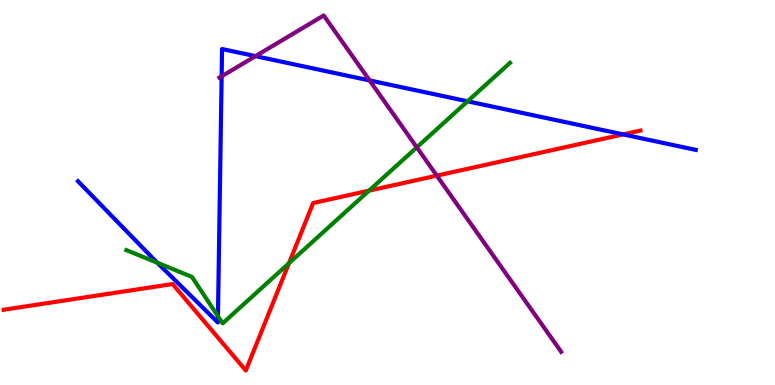[{'lines': ['blue', 'red'], 'intersections': [{'x': 8.04, 'y': 6.51}]}, {'lines': ['green', 'red'], 'intersections': [{'x': 3.73, 'y': 3.16}, {'x': 4.76, 'y': 5.05}]}, {'lines': ['purple', 'red'], 'intersections': [{'x': 5.64, 'y': 5.44}]}, {'lines': ['blue', 'green'], 'intersections': [{'x': 2.03, 'y': 3.17}, {'x': 2.81, 'y': 1.79}, {'x': 6.03, 'y': 7.37}]}, {'lines': ['blue', 'purple'], 'intersections': [{'x': 2.86, 'y': 8.02}, {'x': 3.3, 'y': 8.54}, {'x': 4.77, 'y': 7.91}]}, {'lines': ['green', 'purple'], 'intersections': [{'x': 5.38, 'y': 6.17}]}]